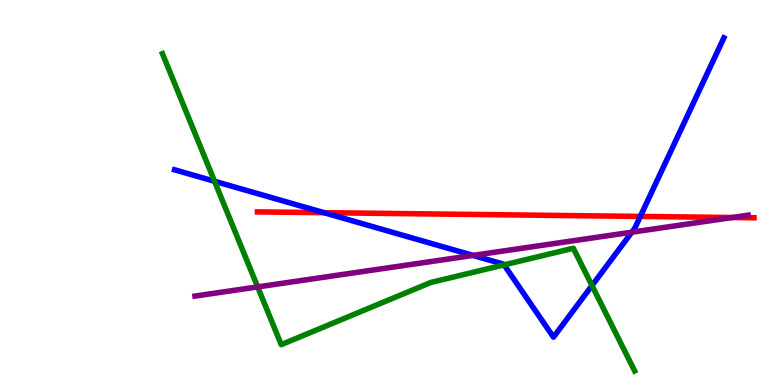[{'lines': ['blue', 'red'], 'intersections': [{'x': 4.18, 'y': 4.48}, {'x': 8.26, 'y': 4.38}]}, {'lines': ['green', 'red'], 'intersections': []}, {'lines': ['purple', 'red'], 'intersections': [{'x': 9.45, 'y': 4.35}]}, {'lines': ['blue', 'green'], 'intersections': [{'x': 2.77, 'y': 5.29}, {'x': 6.5, 'y': 3.12}, {'x': 7.64, 'y': 2.58}]}, {'lines': ['blue', 'purple'], 'intersections': [{'x': 6.1, 'y': 3.37}, {'x': 8.15, 'y': 3.97}]}, {'lines': ['green', 'purple'], 'intersections': [{'x': 3.32, 'y': 2.55}]}]